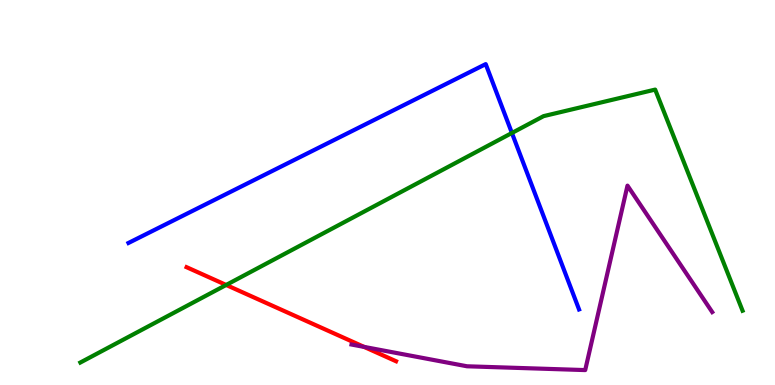[{'lines': ['blue', 'red'], 'intersections': []}, {'lines': ['green', 'red'], 'intersections': [{'x': 2.92, 'y': 2.6}]}, {'lines': ['purple', 'red'], 'intersections': [{'x': 4.7, 'y': 0.99}]}, {'lines': ['blue', 'green'], 'intersections': [{'x': 6.61, 'y': 6.55}]}, {'lines': ['blue', 'purple'], 'intersections': []}, {'lines': ['green', 'purple'], 'intersections': []}]